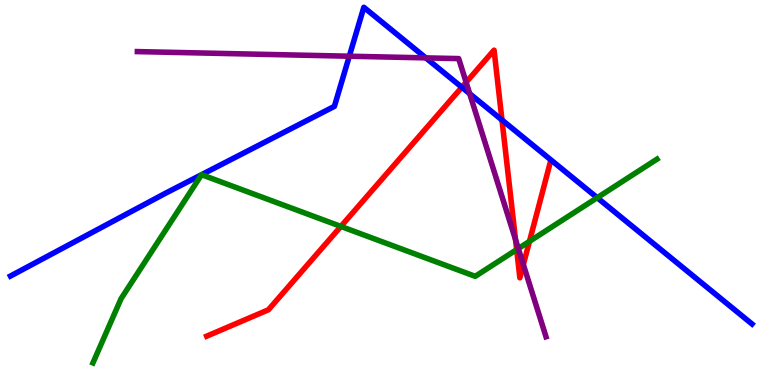[{'lines': ['blue', 'red'], 'intersections': [{'x': 5.96, 'y': 7.73}, {'x': 6.48, 'y': 6.88}]}, {'lines': ['green', 'red'], 'intersections': [{'x': 4.4, 'y': 4.12}, {'x': 6.67, 'y': 3.52}, {'x': 6.83, 'y': 3.73}]}, {'lines': ['purple', 'red'], 'intersections': [{'x': 6.01, 'y': 7.86}, {'x': 6.65, 'y': 3.77}, {'x': 6.75, 'y': 3.13}]}, {'lines': ['blue', 'green'], 'intersections': [{'x': 2.6, 'y': 5.46}, {'x': 2.6, 'y': 5.46}, {'x': 7.71, 'y': 4.86}]}, {'lines': ['blue', 'purple'], 'intersections': [{'x': 4.51, 'y': 8.54}, {'x': 5.49, 'y': 8.5}, {'x': 6.06, 'y': 7.57}]}, {'lines': ['green', 'purple'], 'intersections': [{'x': 6.69, 'y': 3.54}]}]